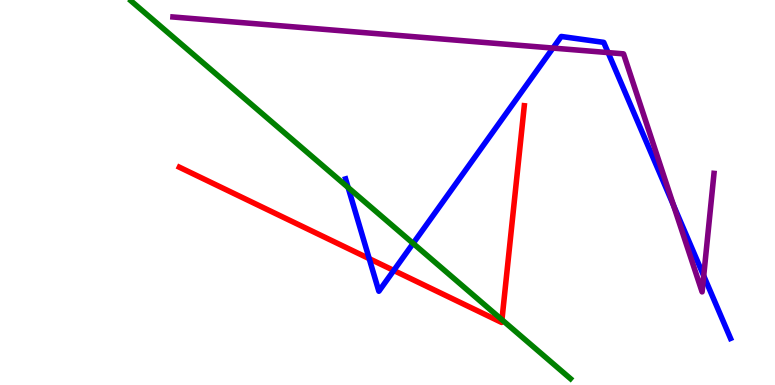[{'lines': ['blue', 'red'], 'intersections': [{'x': 4.76, 'y': 3.28}, {'x': 5.08, 'y': 2.97}]}, {'lines': ['green', 'red'], 'intersections': [{'x': 6.48, 'y': 1.69}]}, {'lines': ['purple', 'red'], 'intersections': []}, {'lines': ['blue', 'green'], 'intersections': [{'x': 4.49, 'y': 5.13}, {'x': 5.33, 'y': 3.68}]}, {'lines': ['blue', 'purple'], 'intersections': [{'x': 7.13, 'y': 8.75}, {'x': 7.85, 'y': 8.63}, {'x': 8.69, 'y': 4.67}, {'x': 9.08, 'y': 2.84}]}, {'lines': ['green', 'purple'], 'intersections': []}]